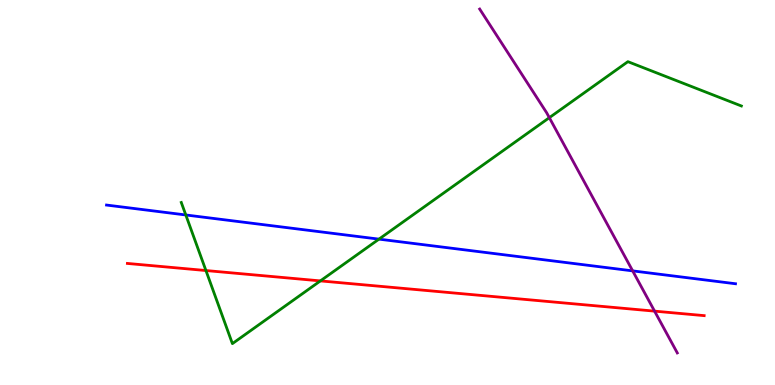[{'lines': ['blue', 'red'], 'intersections': []}, {'lines': ['green', 'red'], 'intersections': [{'x': 2.66, 'y': 2.97}, {'x': 4.13, 'y': 2.7}]}, {'lines': ['purple', 'red'], 'intersections': [{'x': 8.45, 'y': 1.92}]}, {'lines': ['blue', 'green'], 'intersections': [{'x': 2.4, 'y': 4.42}, {'x': 4.89, 'y': 3.79}]}, {'lines': ['blue', 'purple'], 'intersections': [{'x': 8.16, 'y': 2.96}]}, {'lines': ['green', 'purple'], 'intersections': [{'x': 7.09, 'y': 6.94}]}]